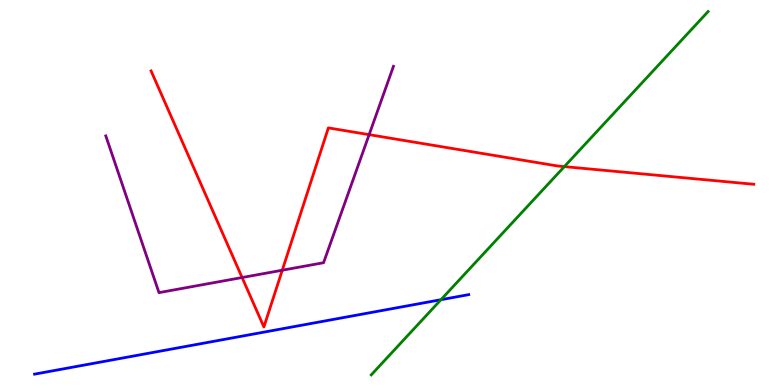[{'lines': ['blue', 'red'], 'intersections': []}, {'lines': ['green', 'red'], 'intersections': [{'x': 7.28, 'y': 5.67}]}, {'lines': ['purple', 'red'], 'intersections': [{'x': 3.12, 'y': 2.79}, {'x': 3.64, 'y': 2.98}, {'x': 4.76, 'y': 6.5}]}, {'lines': ['blue', 'green'], 'intersections': [{'x': 5.69, 'y': 2.22}]}, {'lines': ['blue', 'purple'], 'intersections': []}, {'lines': ['green', 'purple'], 'intersections': []}]